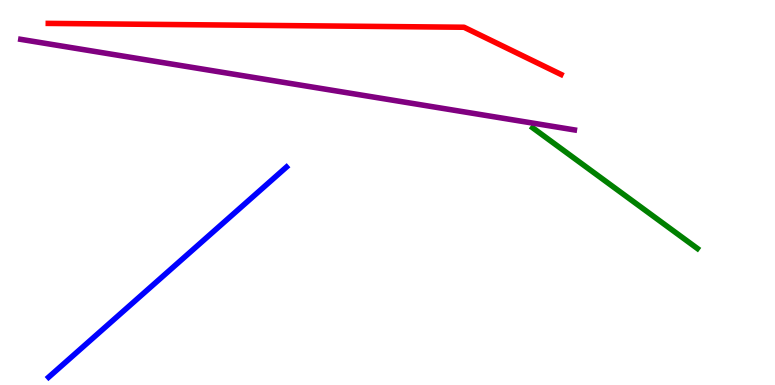[{'lines': ['blue', 'red'], 'intersections': []}, {'lines': ['green', 'red'], 'intersections': []}, {'lines': ['purple', 'red'], 'intersections': []}, {'lines': ['blue', 'green'], 'intersections': []}, {'lines': ['blue', 'purple'], 'intersections': []}, {'lines': ['green', 'purple'], 'intersections': []}]